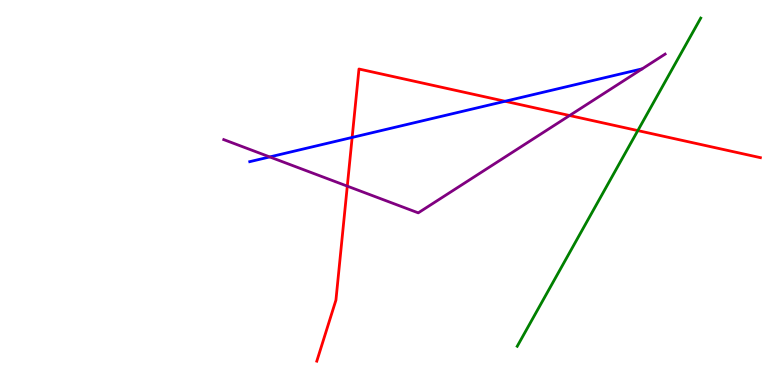[{'lines': ['blue', 'red'], 'intersections': [{'x': 4.54, 'y': 6.43}, {'x': 6.52, 'y': 7.37}]}, {'lines': ['green', 'red'], 'intersections': [{'x': 8.23, 'y': 6.61}]}, {'lines': ['purple', 'red'], 'intersections': [{'x': 4.48, 'y': 5.17}, {'x': 7.35, 'y': 7.0}]}, {'lines': ['blue', 'green'], 'intersections': []}, {'lines': ['blue', 'purple'], 'intersections': [{'x': 3.48, 'y': 5.92}]}, {'lines': ['green', 'purple'], 'intersections': []}]